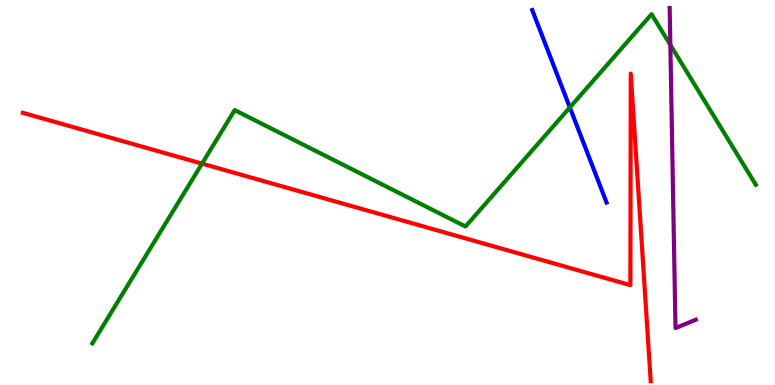[{'lines': ['blue', 'red'], 'intersections': []}, {'lines': ['green', 'red'], 'intersections': [{'x': 2.61, 'y': 5.75}]}, {'lines': ['purple', 'red'], 'intersections': []}, {'lines': ['blue', 'green'], 'intersections': [{'x': 7.35, 'y': 7.21}]}, {'lines': ['blue', 'purple'], 'intersections': []}, {'lines': ['green', 'purple'], 'intersections': [{'x': 8.65, 'y': 8.83}]}]